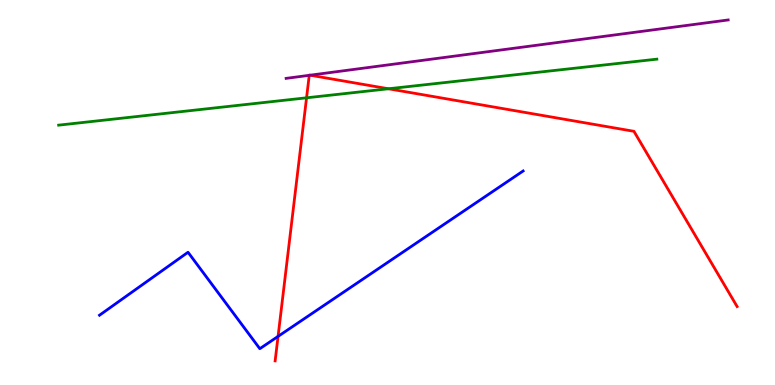[{'lines': ['blue', 'red'], 'intersections': [{'x': 3.59, 'y': 1.26}]}, {'lines': ['green', 'red'], 'intersections': [{'x': 3.96, 'y': 7.46}, {'x': 5.01, 'y': 7.69}]}, {'lines': ['purple', 'red'], 'intersections': [{'x': 3.99, 'y': 8.04}, {'x': 4.0, 'y': 8.05}]}, {'lines': ['blue', 'green'], 'intersections': []}, {'lines': ['blue', 'purple'], 'intersections': []}, {'lines': ['green', 'purple'], 'intersections': []}]